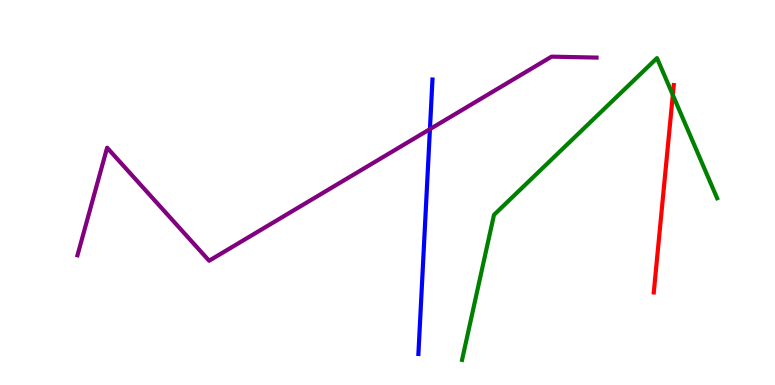[{'lines': ['blue', 'red'], 'intersections': []}, {'lines': ['green', 'red'], 'intersections': [{'x': 8.68, 'y': 7.53}]}, {'lines': ['purple', 'red'], 'intersections': []}, {'lines': ['blue', 'green'], 'intersections': []}, {'lines': ['blue', 'purple'], 'intersections': [{'x': 5.55, 'y': 6.65}]}, {'lines': ['green', 'purple'], 'intersections': []}]